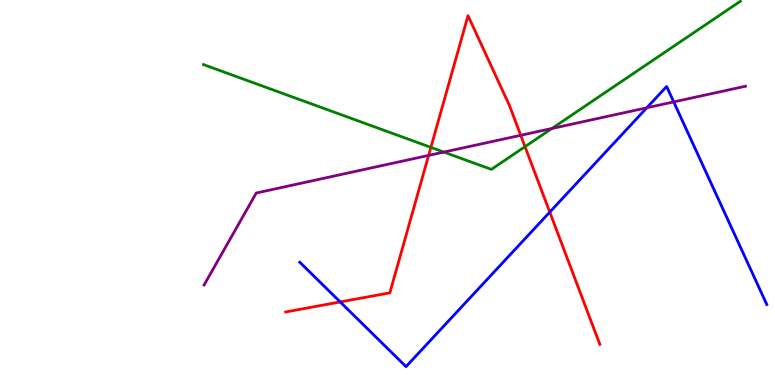[{'lines': ['blue', 'red'], 'intersections': [{'x': 4.39, 'y': 2.16}, {'x': 7.09, 'y': 4.49}]}, {'lines': ['green', 'red'], 'intersections': [{'x': 5.56, 'y': 6.17}, {'x': 6.77, 'y': 6.19}]}, {'lines': ['purple', 'red'], 'intersections': [{'x': 5.53, 'y': 5.96}, {'x': 6.72, 'y': 6.49}]}, {'lines': ['blue', 'green'], 'intersections': []}, {'lines': ['blue', 'purple'], 'intersections': [{'x': 8.35, 'y': 7.2}, {'x': 8.69, 'y': 7.35}]}, {'lines': ['green', 'purple'], 'intersections': [{'x': 5.73, 'y': 6.05}, {'x': 7.12, 'y': 6.66}]}]